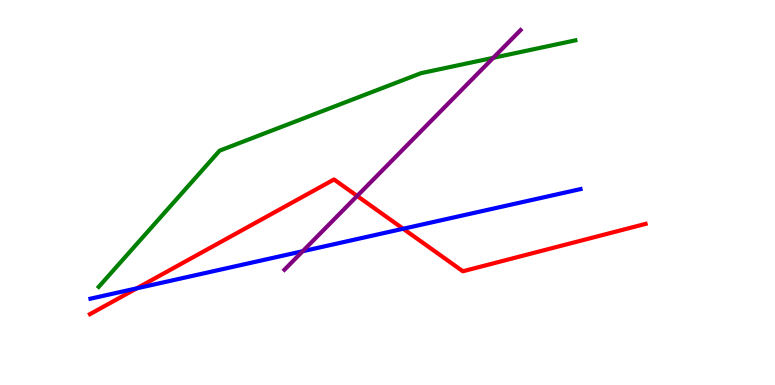[{'lines': ['blue', 'red'], 'intersections': [{'x': 1.76, 'y': 2.51}, {'x': 5.2, 'y': 4.06}]}, {'lines': ['green', 'red'], 'intersections': []}, {'lines': ['purple', 'red'], 'intersections': [{'x': 4.61, 'y': 4.91}]}, {'lines': ['blue', 'green'], 'intersections': []}, {'lines': ['blue', 'purple'], 'intersections': [{'x': 3.91, 'y': 3.47}]}, {'lines': ['green', 'purple'], 'intersections': [{'x': 6.36, 'y': 8.5}]}]